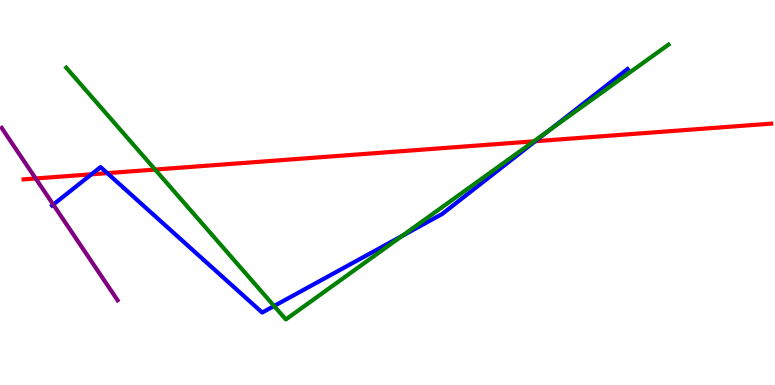[{'lines': ['blue', 'red'], 'intersections': [{'x': 1.18, 'y': 5.47}, {'x': 1.38, 'y': 5.5}, {'x': 6.91, 'y': 6.33}]}, {'lines': ['green', 'red'], 'intersections': [{'x': 2.0, 'y': 5.6}, {'x': 6.89, 'y': 6.33}]}, {'lines': ['purple', 'red'], 'intersections': [{'x': 0.46, 'y': 5.36}]}, {'lines': ['blue', 'green'], 'intersections': [{'x': 3.54, 'y': 2.05}, {'x': 5.19, 'y': 3.87}, {'x': 7.09, 'y': 6.62}]}, {'lines': ['blue', 'purple'], 'intersections': [{'x': 0.687, 'y': 4.69}]}, {'lines': ['green', 'purple'], 'intersections': []}]